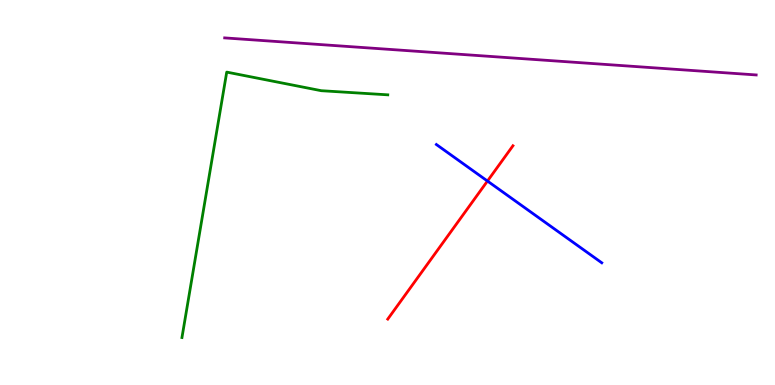[{'lines': ['blue', 'red'], 'intersections': [{'x': 6.29, 'y': 5.3}]}, {'lines': ['green', 'red'], 'intersections': []}, {'lines': ['purple', 'red'], 'intersections': []}, {'lines': ['blue', 'green'], 'intersections': []}, {'lines': ['blue', 'purple'], 'intersections': []}, {'lines': ['green', 'purple'], 'intersections': []}]